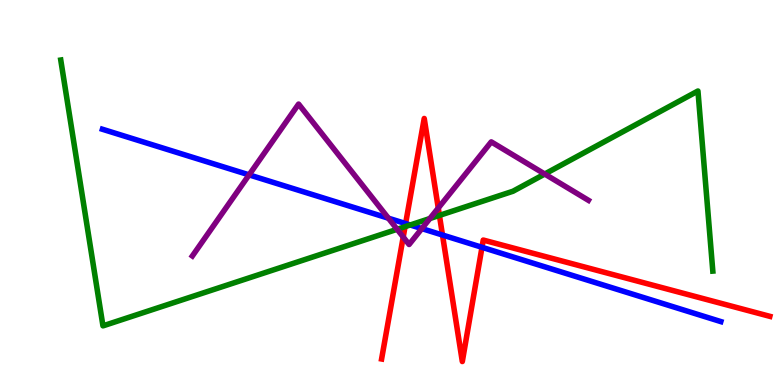[{'lines': ['blue', 'red'], 'intersections': [{'x': 5.23, 'y': 4.19}, {'x': 5.71, 'y': 3.9}, {'x': 6.22, 'y': 3.58}]}, {'lines': ['green', 'red'], 'intersections': [{'x': 5.23, 'y': 4.11}, {'x': 5.67, 'y': 4.41}]}, {'lines': ['purple', 'red'], 'intersections': [{'x': 5.2, 'y': 3.84}, {'x': 5.66, 'y': 4.6}]}, {'lines': ['blue', 'green'], 'intersections': [{'x': 5.29, 'y': 4.16}]}, {'lines': ['blue', 'purple'], 'intersections': [{'x': 3.21, 'y': 5.46}, {'x': 5.01, 'y': 4.33}, {'x': 5.44, 'y': 4.06}]}, {'lines': ['green', 'purple'], 'intersections': [{'x': 5.12, 'y': 4.04}, {'x': 5.55, 'y': 4.32}, {'x': 7.03, 'y': 5.48}]}]